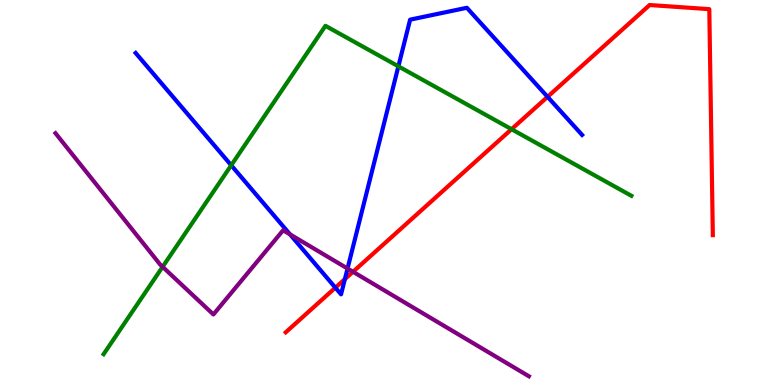[{'lines': ['blue', 'red'], 'intersections': [{'x': 4.33, 'y': 2.53}, {'x': 4.45, 'y': 2.75}, {'x': 7.07, 'y': 7.49}]}, {'lines': ['green', 'red'], 'intersections': [{'x': 6.6, 'y': 6.64}]}, {'lines': ['purple', 'red'], 'intersections': [{'x': 4.56, 'y': 2.94}]}, {'lines': ['blue', 'green'], 'intersections': [{'x': 2.98, 'y': 5.71}, {'x': 5.14, 'y': 8.28}]}, {'lines': ['blue', 'purple'], 'intersections': [{'x': 3.74, 'y': 3.91}, {'x': 4.48, 'y': 3.02}]}, {'lines': ['green', 'purple'], 'intersections': [{'x': 2.1, 'y': 3.07}]}]